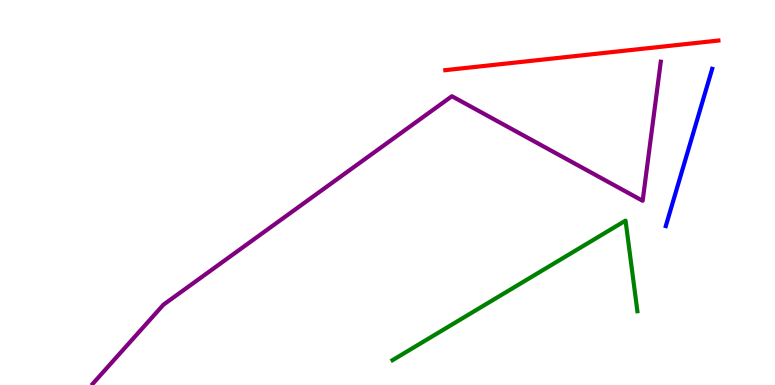[{'lines': ['blue', 'red'], 'intersections': []}, {'lines': ['green', 'red'], 'intersections': []}, {'lines': ['purple', 'red'], 'intersections': []}, {'lines': ['blue', 'green'], 'intersections': []}, {'lines': ['blue', 'purple'], 'intersections': []}, {'lines': ['green', 'purple'], 'intersections': []}]